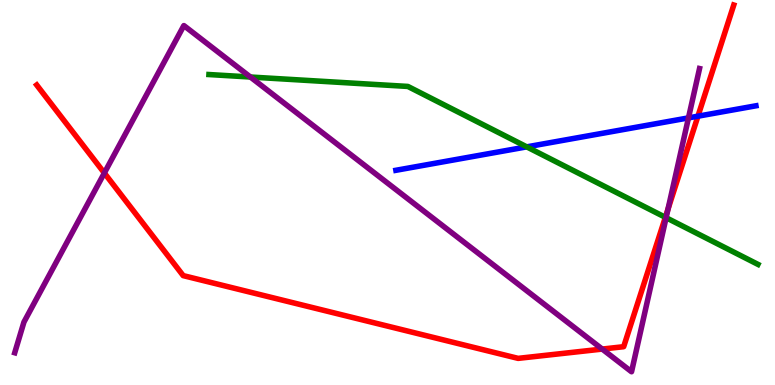[{'lines': ['blue', 'red'], 'intersections': [{'x': 9.01, 'y': 6.98}]}, {'lines': ['green', 'red'], 'intersections': [{'x': 8.59, 'y': 4.36}]}, {'lines': ['purple', 'red'], 'intersections': [{'x': 1.35, 'y': 5.51}, {'x': 7.77, 'y': 0.933}, {'x': 8.62, 'y': 4.57}]}, {'lines': ['blue', 'green'], 'intersections': [{'x': 6.8, 'y': 6.19}]}, {'lines': ['blue', 'purple'], 'intersections': [{'x': 8.88, 'y': 6.94}]}, {'lines': ['green', 'purple'], 'intersections': [{'x': 3.23, 'y': 8.0}, {'x': 8.59, 'y': 4.35}]}]